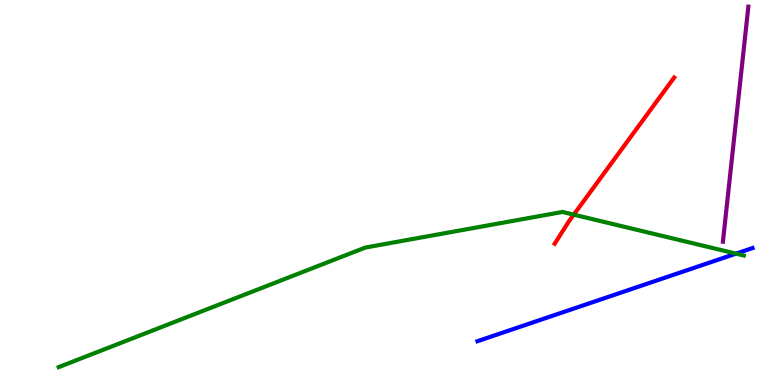[{'lines': ['blue', 'red'], 'intersections': []}, {'lines': ['green', 'red'], 'intersections': [{'x': 7.4, 'y': 4.42}]}, {'lines': ['purple', 'red'], 'intersections': []}, {'lines': ['blue', 'green'], 'intersections': [{'x': 9.5, 'y': 3.41}]}, {'lines': ['blue', 'purple'], 'intersections': []}, {'lines': ['green', 'purple'], 'intersections': []}]